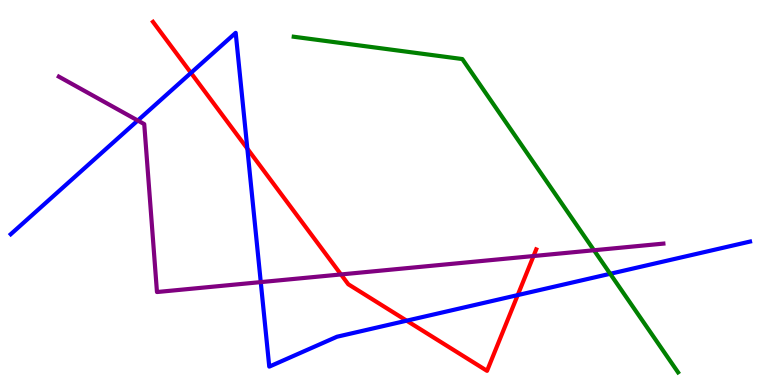[{'lines': ['blue', 'red'], 'intersections': [{'x': 2.46, 'y': 8.11}, {'x': 3.19, 'y': 6.14}, {'x': 5.25, 'y': 1.67}, {'x': 6.68, 'y': 2.34}]}, {'lines': ['green', 'red'], 'intersections': []}, {'lines': ['purple', 'red'], 'intersections': [{'x': 4.4, 'y': 2.87}, {'x': 6.88, 'y': 3.35}]}, {'lines': ['blue', 'green'], 'intersections': [{'x': 7.87, 'y': 2.89}]}, {'lines': ['blue', 'purple'], 'intersections': [{'x': 1.78, 'y': 6.87}, {'x': 3.36, 'y': 2.67}]}, {'lines': ['green', 'purple'], 'intersections': [{'x': 7.66, 'y': 3.5}]}]